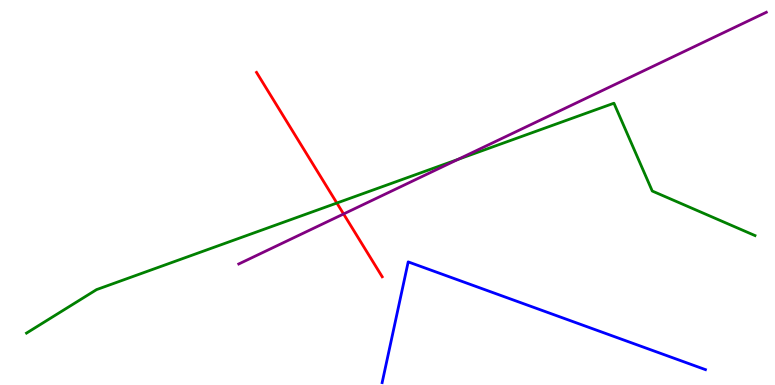[{'lines': ['blue', 'red'], 'intersections': []}, {'lines': ['green', 'red'], 'intersections': [{'x': 4.35, 'y': 4.73}]}, {'lines': ['purple', 'red'], 'intersections': [{'x': 4.43, 'y': 4.44}]}, {'lines': ['blue', 'green'], 'intersections': []}, {'lines': ['blue', 'purple'], 'intersections': []}, {'lines': ['green', 'purple'], 'intersections': [{'x': 5.91, 'y': 5.86}]}]